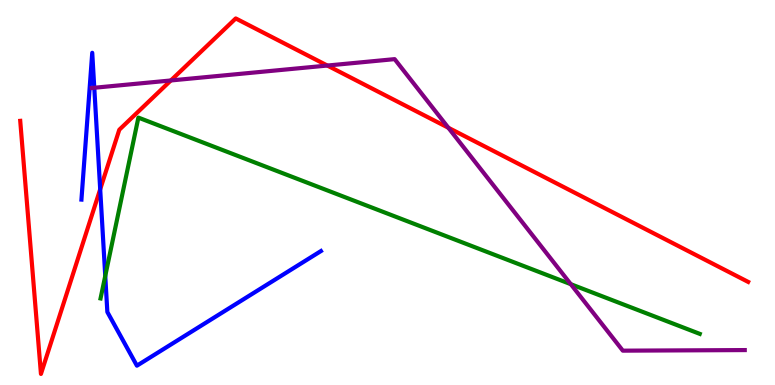[{'lines': ['blue', 'red'], 'intersections': [{'x': 1.29, 'y': 5.08}]}, {'lines': ['green', 'red'], 'intersections': []}, {'lines': ['purple', 'red'], 'intersections': [{'x': 2.2, 'y': 7.91}, {'x': 4.22, 'y': 8.3}, {'x': 5.79, 'y': 6.68}]}, {'lines': ['blue', 'green'], 'intersections': [{'x': 1.36, 'y': 2.83}]}, {'lines': ['blue', 'purple'], 'intersections': [{'x': 1.22, 'y': 7.72}]}, {'lines': ['green', 'purple'], 'intersections': [{'x': 7.36, 'y': 2.62}]}]